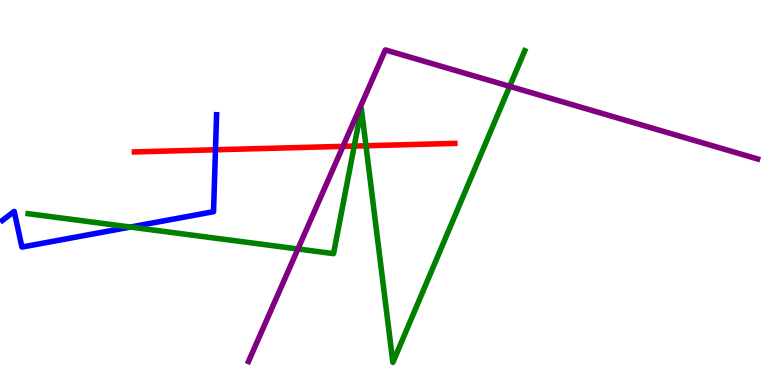[{'lines': ['blue', 'red'], 'intersections': [{'x': 2.78, 'y': 6.11}]}, {'lines': ['green', 'red'], 'intersections': [{'x': 4.57, 'y': 6.21}, {'x': 4.72, 'y': 6.21}]}, {'lines': ['purple', 'red'], 'intersections': [{'x': 4.43, 'y': 6.2}]}, {'lines': ['blue', 'green'], 'intersections': [{'x': 1.68, 'y': 4.1}]}, {'lines': ['blue', 'purple'], 'intersections': []}, {'lines': ['green', 'purple'], 'intersections': [{'x': 3.84, 'y': 3.53}, {'x': 6.58, 'y': 7.76}]}]